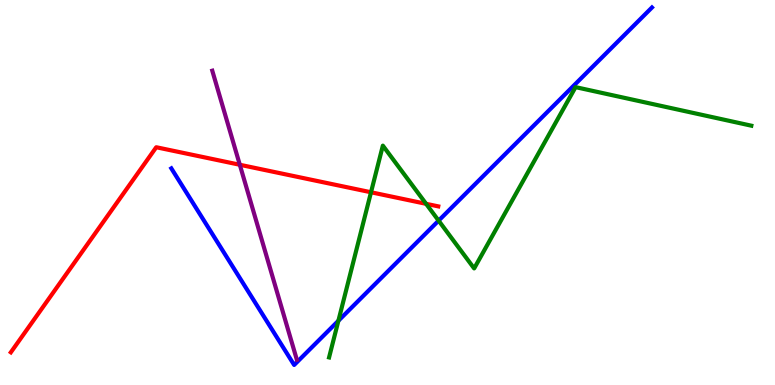[{'lines': ['blue', 'red'], 'intersections': []}, {'lines': ['green', 'red'], 'intersections': [{'x': 4.79, 'y': 5.01}, {'x': 5.5, 'y': 4.71}]}, {'lines': ['purple', 'red'], 'intersections': [{'x': 3.09, 'y': 5.72}]}, {'lines': ['blue', 'green'], 'intersections': [{'x': 4.37, 'y': 1.67}, {'x': 5.66, 'y': 4.27}]}, {'lines': ['blue', 'purple'], 'intersections': []}, {'lines': ['green', 'purple'], 'intersections': []}]